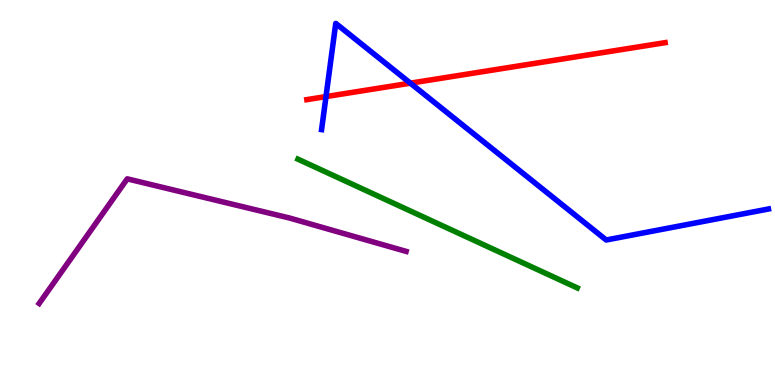[{'lines': ['blue', 'red'], 'intersections': [{'x': 4.21, 'y': 7.49}, {'x': 5.3, 'y': 7.84}]}, {'lines': ['green', 'red'], 'intersections': []}, {'lines': ['purple', 'red'], 'intersections': []}, {'lines': ['blue', 'green'], 'intersections': []}, {'lines': ['blue', 'purple'], 'intersections': []}, {'lines': ['green', 'purple'], 'intersections': []}]